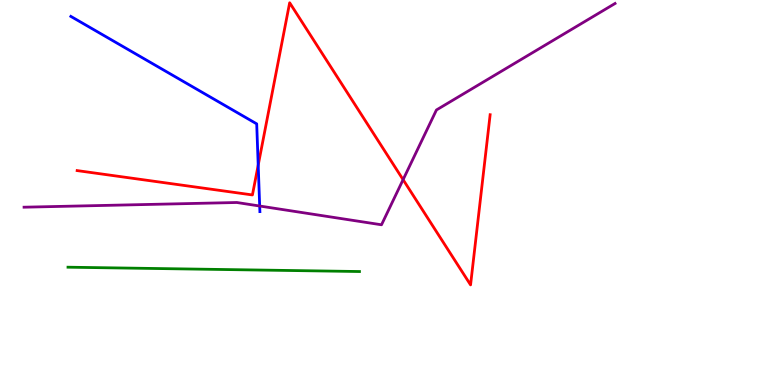[{'lines': ['blue', 'red'], 'intersections': [{'x': 3.33, 'y': 5.71}]}, {'lines': ['green', 'red'], 'intersections': []}, {'lines': ['purple', 'red'], 'intersections': [{'x': 5.2, 'y': 5.33}]}, {'lines': ['blue', 'green'], 'intersections': []}, {'lines': ['blue', 'purple'], 'intersections': [{'x': 3.35, 'y': 4.65}]}, {'lines': ['green', 'purple'], 'intersections': []}]